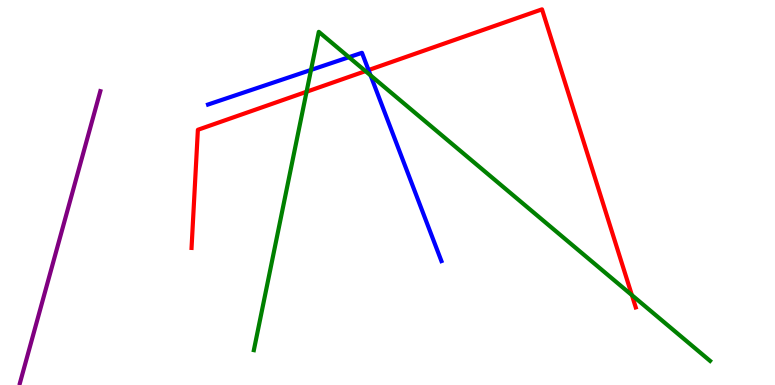[{'lines': ['blue', 'red'], 'intersections': [{'x': 4.76, 'y': 8.18}]}, {'lines': ['green', 'red'], 'intersections': [{'x': 3.96, 'y': 7.62}, {'x': 4.72, 'y': 8.15}, {'x': 8.15, 'y': 2.33}]}, {'lines': ['purple', 'red'], 'intersections': []}, {'lines': ['blue', 'green'], 'intersections': [{'x': 4.01, 'y': 8.18}, {'x': 4.5, 'y': 8.51}, {'x': 4.78, 'y': 8.04}]}, {'lines': ['blue', 'purple'], 'intersections': []}, {'lines': ['green', 'purple'], 'intersections': []}]